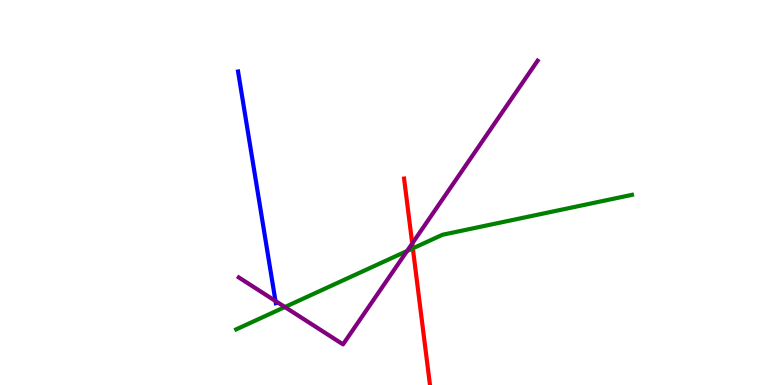[{'lines': ['blue', 'red'], 'intersections': []}, {'lines': ['green', 'red'], 'intersections': [{'x': 5.33, 'y': 3.55}]}, {'lines': ['purple', 'red'], 'intersections': [{'x': 5.32, 'y': 3.68}]}, {'lines': ['blue', 'green'], 'intersections': []}, {'lines': ['blue', 'purple'], 'intersections': [{'x': 3.55, 'y': 2.18}]}, {'lines': ['green', 'purple'], 'intersections': [{'x': 3.68, 'y': 2.03}, {'x': 5.25, 'y': 3.48}]}]